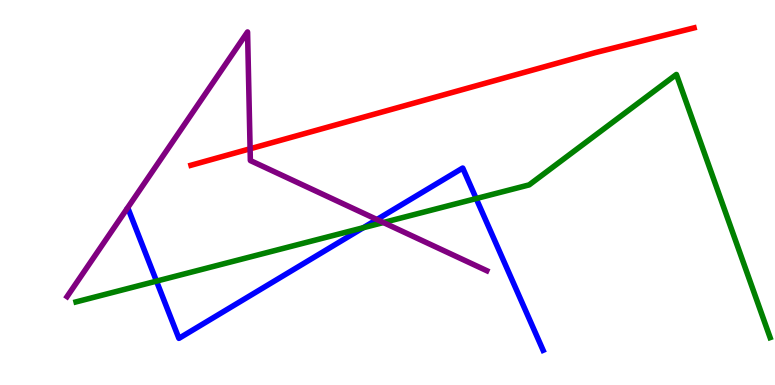[{'lines': ['blue', 'red'], 'intersections': []}, {'lines': ['green', 'red'], 'intersections': []}, {'lines': ['purple', 'red'], 'intersections': [{'x': 3.23, 'y': 6.14}]}, {'lines': ['blue', 'green'], 'intersections': [{'x': 2.02, 'y': 2.7}, {'x': 4.69, 'y': 4.08}, {'x': 6.14, 'y': 4.84}]}, {'lines': ['blue', 'purple'], 'intersections': [{'x': 4.86, 'y': 4.3}]}, {'lines': ['green', 'purple'], 'intersections': [{'x': 4.95, 'y': 4.22}]}]